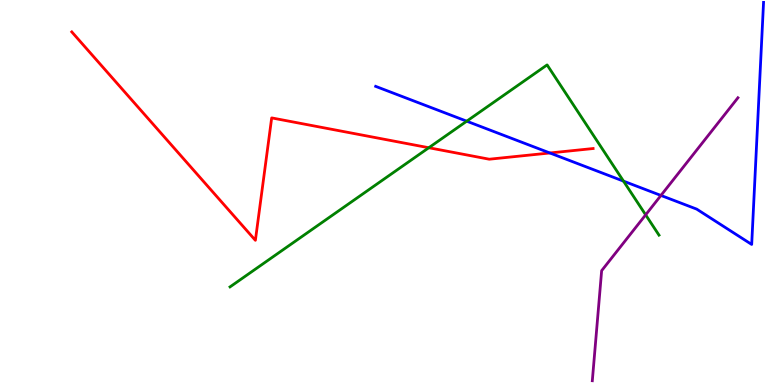[{'lines': ['blue', 'red'], 'intersections': [{'x': 7.1, 'y': 6.03}]}, {'lines': ['green', 'red'], 'intersections': [{'x': 5.53, 'y': 6.16}]}, {'lines': ['purple', 'red'], 'intersections': []}, {'lines': ['blue', 'green'], 'intersections': [{'x': 6.02, 'y': 6.85}, {'x': 8.05, 'y': 5.3}]}, {'lines': ['blue', 'purple'], 'intersections': [{'x': 8.53, 'y': 4.92}]}, {'lines': ['green', 'purple'], 'intersections': [{'x': 8.33, 'y': 4.42}]}]